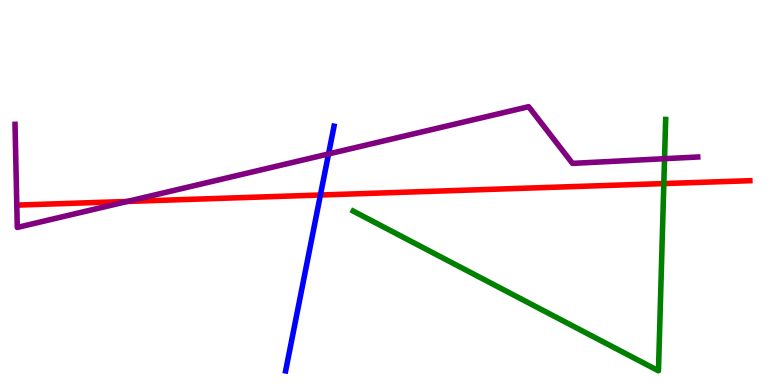[{'lines': ['blue', 'red'], 'intersections': [{'x': 4.13, 'y': 4.93}]}, {'lines': ['green', 'red'], 'intersections': [{'x': 8.57, 'y': 5.23}]}, {'lines': ['purple', 'red'], 'intersections': [{'x': 1.64, 'y': 4.77}]}, {'lines': ['blue', 'green'], 'intersections': []}, {'lines': ['blue', 'purple'], 'intersections': [{'x': 4.24, 'y': 6.0}]}, {'lines': ['green', 'purple'], 'intersections': [{'x': 8.57, 'y': 5.88}]}]